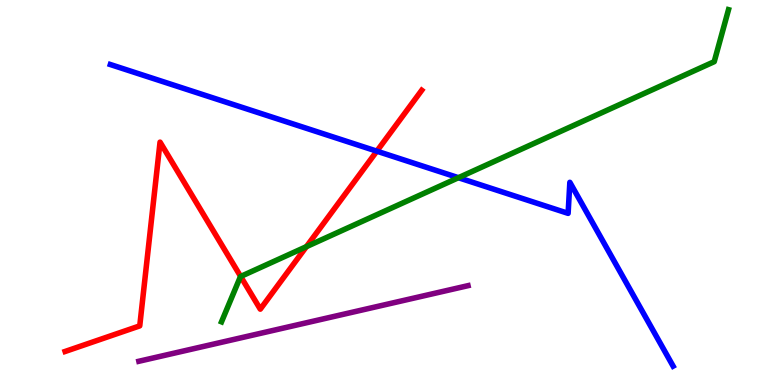[{'lines': ['blue', 'red'], 'intersections': [{'x': 4.86, 'y': 6.07}]}, {'lines': ['green', 'red'], 'intersections': [{'x': 3.11, 'y': 2.82}, {'x': 3.95, 'y': 3.59}]}, {'lines': ['purple', 'red'], 'intersections': []}, {'lines': ['blue', 'green'], 'intersections': [{'x': 5.92, 'y': 5.38}]}, {'lines': ['blue', 'purple'], 'intersections': []}, {'lines': ['green', 'purple'], 'intersections': []}]